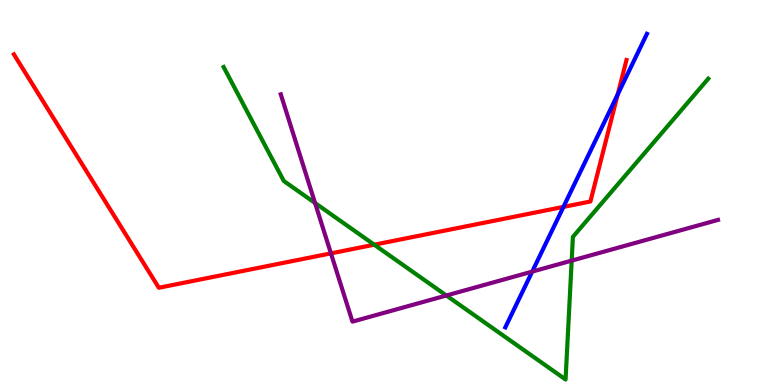[{'lines': ['blue', 'red'], 'intersections': [{'x': 7.27, 'y': 4.63}, {'x': 7.97, 'y': 7.55}]}, {'lines': ['green', 'red'], 'intersections': [{'x': 4.83, 'y': 3.64}]}, {'lines': ['purple', 'red'], 'intersections': [{'x': 4.27, 'y': 3.42}]}, {'lines': ['blue', 'green'], 'intersections': []}, {'lines': ['blue', 'purple'], 'intersections': [{'x': 6.87, 'y': 2.95}]}, {'lines': ['green', 'purple'], 'intersections': [{'x': 4.07, 'y': 4.73}, {'x': 5.76, 'y': 2.32}, {'x': 7.38, 'y': 3.23}]}]